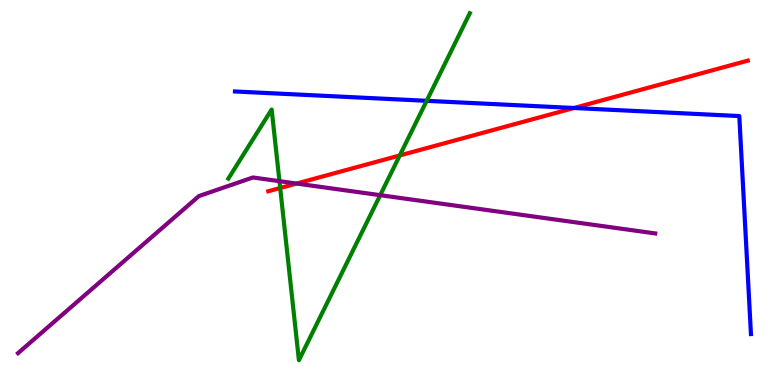[{'lines': ['blue', 'red'], 'intersections': [{'x': 7.41, 'y': 7.19}]}, {'lines': ['green', 'red'], 'intersections': [{'x': 3.62, 'y': 5.12}, {'x': 5.16, 'y': 5.96}]}, {'lines': ['purple', 'red'], 'intersections': [{'x': 3.83, 'y': 5.23}]}, {'lines': ['blue', 'green'], 'intersections': [{'x': 5.51, 'y': 7.38}]}, {'lines': ['blue', 'purple'], 'intersections': []}, {'lines': ['green', 'purple'], 'intersections': [{'x': 3.61, 'y': 5.29}, {'x': 4.91, 'y': 4.93}]}]